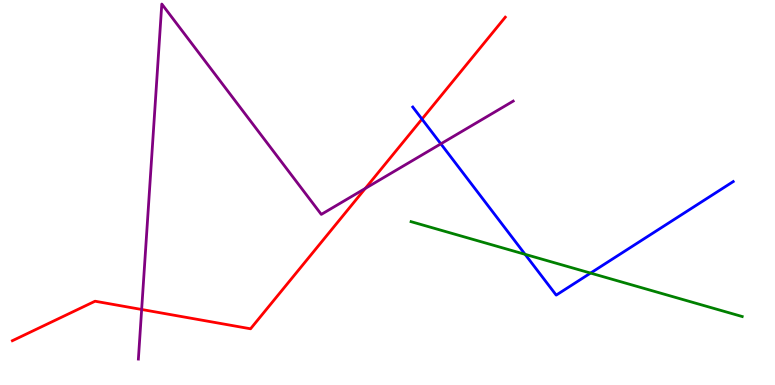[{'lines': ['blue', 'red'], 'intersections': [{'x': 5.44, 'y': 6.91}]}, {'lines': ['green', 'red'], 'intersections': []}, {'lines': ['purple', 'red'], 'intersections': [{'x': 1.83, 'y': 1.96}, {'x': 4.71, 'y': 5.11}]}, {'lines': ['blue', 'green'], 'intersections': [{'x': 6.78, 'y': 3.39}, {'x': 7.62, 'y': 2.91}]}, {'lines': ['blue', 'purple'], 'intersections': [{'x': 5.69, 'y': 6.26}]}, {'lines': ['green', 'purple'], 'intersections': []}]